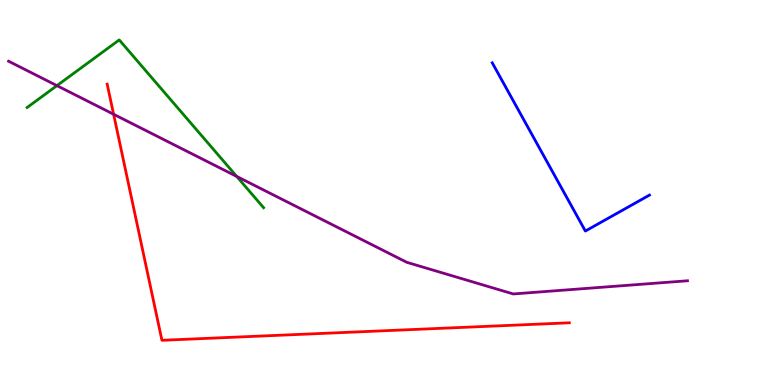[{'lines': ['blue', 'red'], 'intersections': []}, {'lines': ['green', 'red'], 'intersections': []}, {'lines': ['purple', 'red'], 'intersections': [{'x': 1.47, 'y': 7.03}]}, {'lines': ['blue', 'green'], 'intersections': []}, {'lines': ['blue', 'purple'], 'intersections': []}, {'lines': ['green', 'purple'], 'intersections': [{'x': 0.735, 'y': 7.78}, {'x': 3.05, 'y': 5.42}]}]